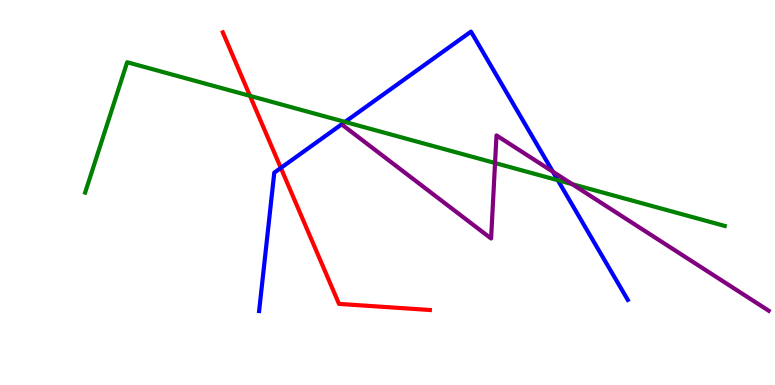[{'lines': ['blue', 'red'], 'intersections': [{'x': 3.62, 'y': 5.64}]}, {'lines': ['green', 'red'], 'intersections': [{'x': 3.23, 'y': 7.51}]}, {'lines': ['purple', 'red'], 'intersections': []}, {'lines': ['blue', 'green'], 'intersections': [{'x': 4.45, 'y': 6.83}, {'x': 7.2, 'y': 5.32}]}, {'lines': ['blue', 'purple'], 'intersections': [{'x': 7.13, 'y': 5.54}]}, {'lines': ['green', 'purple'], 'intersections': [{'x': 6.39, 'y': 5.77}, {'x': 7.38, 'y': 5.22}]}]